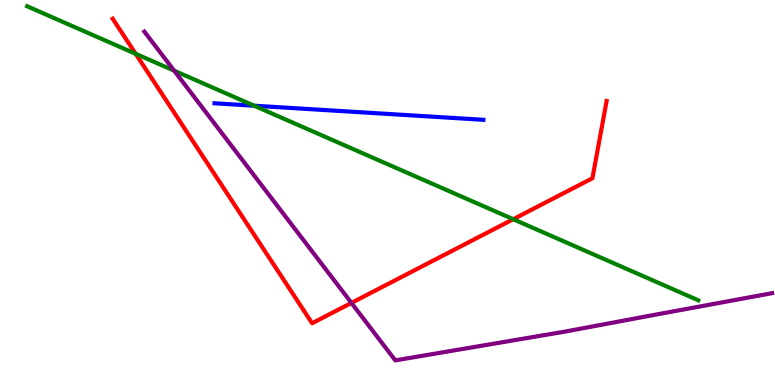[{'lines': ['blue', 'red'], 'intersections': []}, {'lines': ['green', 'red'], 'intersections': [{'x': 1.75, 'y': 8.6}, {'x': 6.62, 'y': 4.31}]}, {'lines': ['purple', 'red'], 'intersections': [{'x': 4.53, 'y': 2.13}]}, {'lines': ['blue', 'green'], 'intersections': [{'x': 3.28, 'y': 7.25}]}, {'lines': ['blue', 'purple'], 'intersections': []}, {'lines': ['green', 'purple'], 'intersections': [{'x': 2.25, 'y': 8.16}]}]